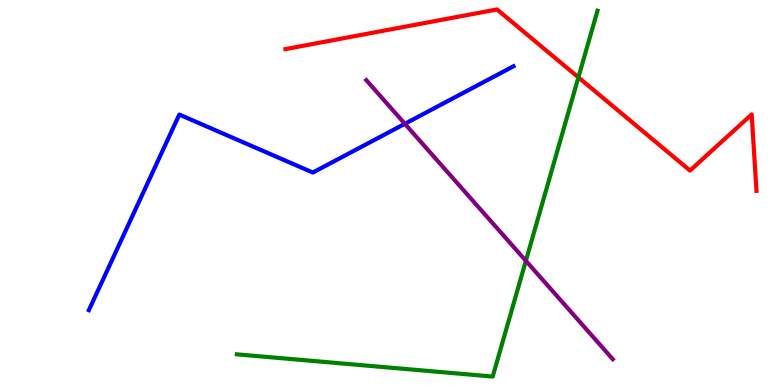[{'lines': ['blue', 'red'], 'intersections': []}, {'lines': ['green', 'red'], 'intersections': [{'x': 7.46, 'y': 7.99}]}, {'lines': ['purple', 'red'], 'intersections': []}, {'lines': ['blue', 'green'], 'intersections': []}, {'lines': ['blue', 'purple'], 'intersections': [{'x': 5.22, 'y': 6.78}]}, {'lines': ['green', 'purple'], 'intersections': [{'x': 6.79, 'y': 3.23}]}]